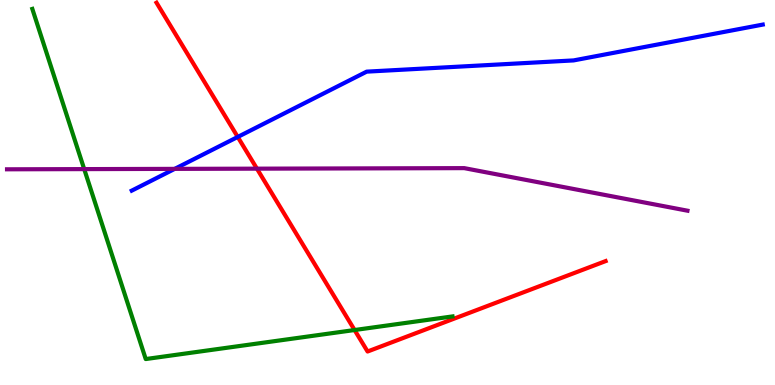[{'lines': ['blue', 'red'], 'intersections': [{'x': 3.07, 'y': 6.44}]}, {'lines': ['green', 'red'], 'intersections': [{'x': 4.58, 'y': 1.43}]}, {'lines': ['purple', 'red'], 'intersections': [{'x': 3.32, 'y': 5.62}]}, {'lines': ['blue', 'green'], 'intersections': []}, {'lines': ['blue', 'purple'], 'intersections': [{'x': 2.25, 'y': 5.61}]}, {'lines': ['green', 'purple'], 'intersections': [{'x': 1.09, 'y': 5.61}]}]